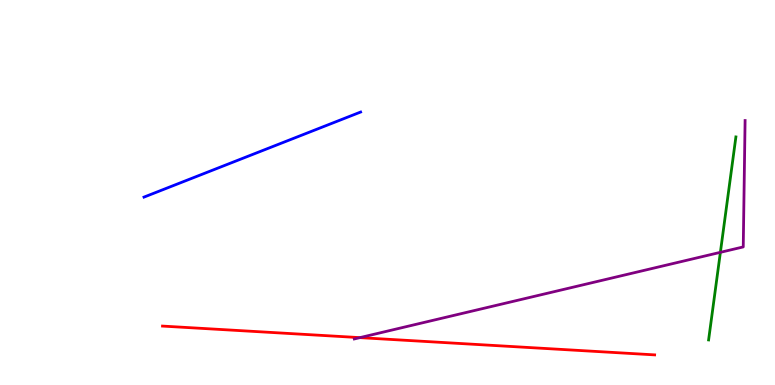[{'lines': ['blue', 'red'], 'intersections': []}, {'lines': ['green', 'red'], 'intersections': []}, {'lines': ['purple', 'red'], 'intersections': [{'x': 4.64, 'y': 1.23}]}, {'lines': ['blue', 'green'], 'intersections': []}, {'lines': ['blue', 'purple'], 'intersections': []}, {'lines': ['green', 'purple'], 'intersections': [{'x': 9.3, 'y': 3.45}]}]